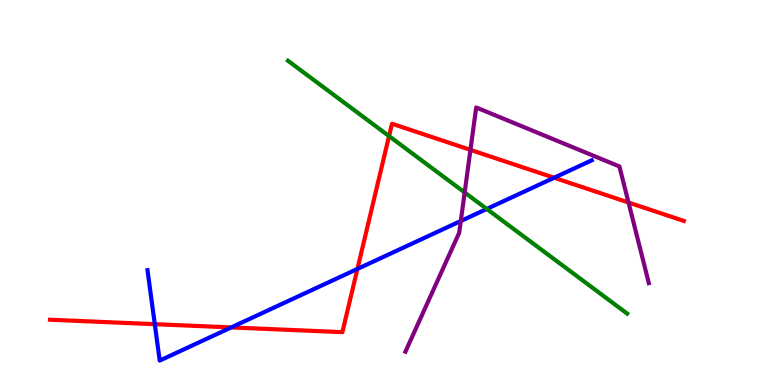[{'lines': ['blue', 'red'], 'intersections': [{'x': 2.0, 'y': 1.58}, {'x': 2.98, 'y': 1.5}, {'x': 4.61, 'y': 3.01}, {'x': 7.15, 'y': 5.38}]}, {'lines': ['green', 'red'], 'intersections': [{'x': 5.02, 'y': 6.47}]}, {'lines': ['purple', 'red'], 'intersections': [{'x': 6.07, 'y': 6.11}, {'x': 8.11, 'y': 4.74}]}, {'lines': ['blue', 'green'], 'intersections': [{'x': 6.28, 'y': 4.57}]}, {'lines': ['blue', 'purple'], 'intersections': [{'x': 5.95, 'y': 4.26}]}, {'lines': ['green', 'purple'], 'intersections': [{'x': 6.0, 'y': 5.0}]}]